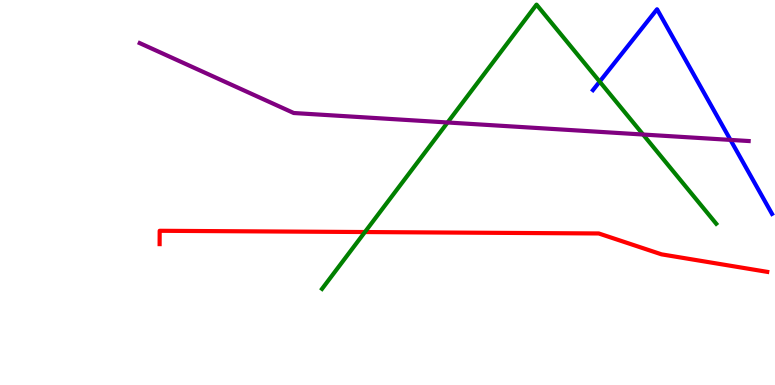[{'lines': ['blue', 'red'], 'intersections': []}, {'lines': ['green', 'red'], 'intersections': [{'x': 4.71, 'y': 3.97}]}, {'lines': ['purple', 'red'], 'intersections': []}, {'lines': ['blue', 'green'], 'intersections': [{'x': 7.74, 'y': 7.88}]}, {'lines': ['blue', 'purple'], 'intersections': [{'x': 9.43, 'y': 6.37}]}, {'lines': ['green', 'purple'], 'intersections': [{'x': 5.78, 'y': 6.82}, {'x': 8.3, 'y': 6.51}]}]